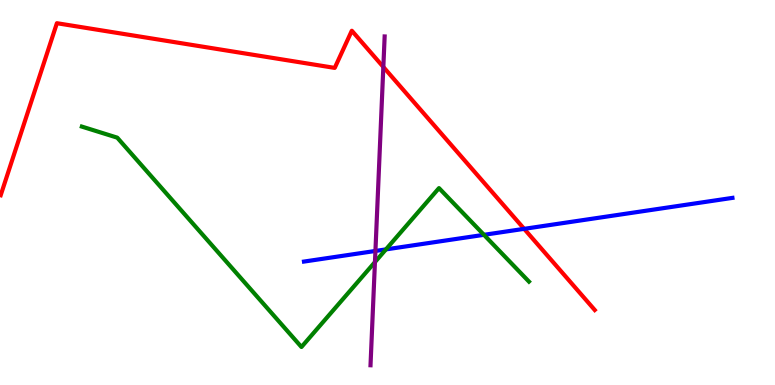[{'lines': ['blue', 'red'], 'intersections': [{'x': 6.76, 'y': 4.06}]}, {'lines': ['green', 'red'], 'intersections': []}, {'lines': ['purple', 'red'], 'intersections': [{'x': 4.95, 'y': 8.26}]}, {'lines': ['blue', 'green'], 'intersections': [{'x': 4.98, 'y': 3.52}, {'x': 6.24, 'y': 3.9}]}, {'lines': ['blue', 'purple'], 'intersections': [{'x': 4.84, 'y': 3.48}]}, {'lines': ['green', 'purple'], 'intersections': [{'x': 4.84, 'y': 3.19}]}]